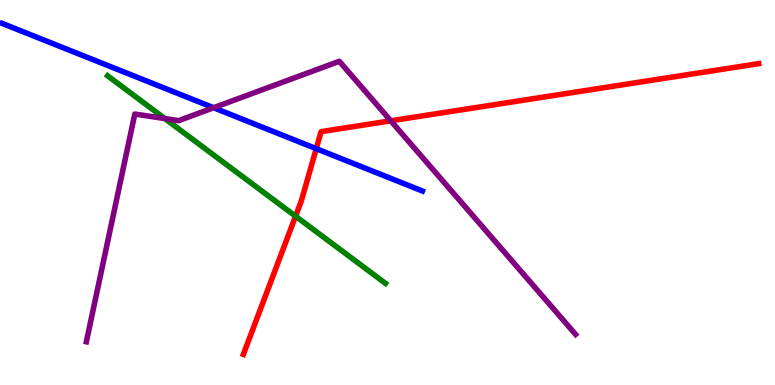[{'lines': ['blue', 'red'], 'intersections': [{'x': 4.08, 'y': 6.14}]}, {'lines': ['green', 'red'], 'intersections': [{'x': 3.81, 'y': 4.38}]}, {'lines': ['purple', 'red'], 'intersections': [{'x': 5.04, 'y': 6.86}]}, {'lines': ['blue', 'green'], 'intersections': []}, {'lines': ['blue', 'purple'], 'intersections': [{'x': 2.76, 'y': 7.2}]}, {'lines': ['green', 'purple'], 'intersections': [{'x': 2.13, 'y': 6.92}]}]